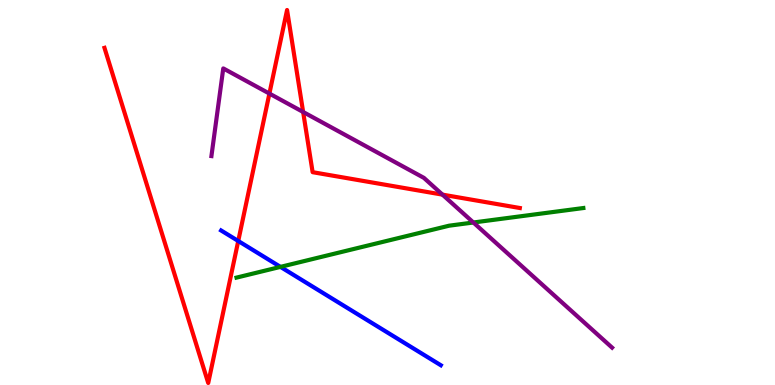[{'lines': ['blue', 'red'], 'intersections': [{'x': 3.07, 'y': 3.74}]}, {'lines': ['green', 'red'], 'intersections': []}, {'lines': ['purple', 'red'], 'intersections': [{'x': 3.48, 'y': 7.57}, {'x': 3.91, 'y': 7.09}, {'x': 5.71, 'y': 4.94}]}, {'lines': ['blue', 'green'], 'intersections': [{'x': 3.62, 'y': 3.07}]}, {'lines': ['blue', 'purple'], 'intersections': []}, {'lines': ['green', 'purple'], 'intersections': [{'x': 6.11, 'y': 4.22}]}]